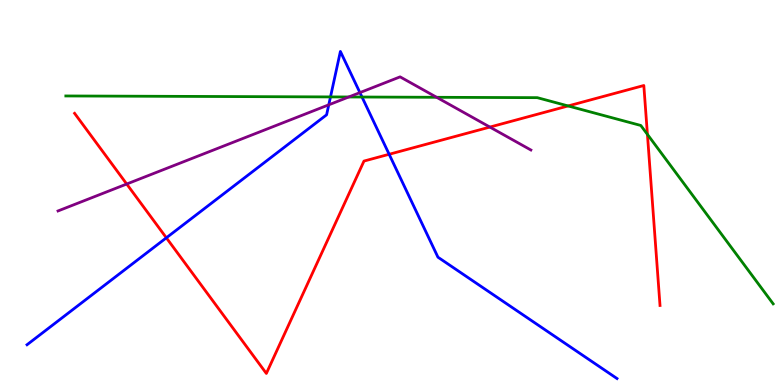[{'lines': ['blue', 'red'], 'intersections': [{'x': 2.15, 'y': 3.82}, {'x': 5.02, 'y': 5.99}]}, {'lines': ['green', 'red'], 'intersections': [{'x': 7.33, 'y': 7.25}, {'x': 8.35, 'y': 6.51}]}, {'lines': ['purple', 'red'], 'intersections': [{'x': 1.63, 'y': 5.22}, {'x': 6.32, 'y': 6.7}]}, {'lines': ['blue', 'green'], 'intersections': [{'x': 4.26, 'y': 7.48}, {'x': 4.67, 'y': 7.48}]}, {'lines': ['blue', 'purple'], 'intersections': [{'x': 4.24, 'y': 7.28}, {'x': 4.64, 'y': 7.59}]}, {'lines': ['green', 'purple'], 'intersections': [{'x': 4.5, 'y': 7.48}, {'x': 5.63, 'y': 7.47}]}]